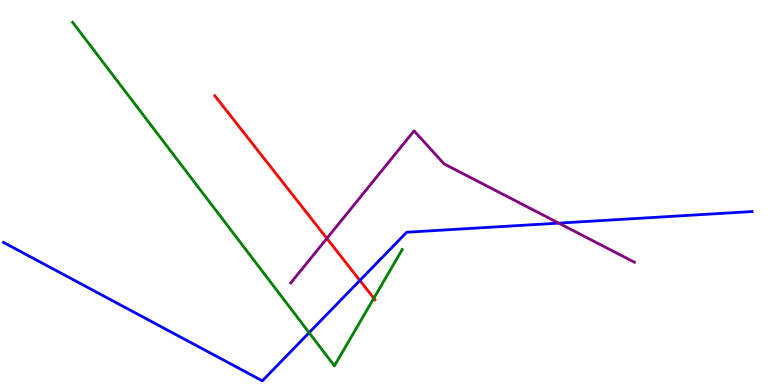[{'lines': ['blue', 'red'], 'intersections': [{'x': 4.64, 'y': 2.72}]}, {'lines': ['green', 'red'], 'intersections': [{'x': 4.82, 'y': 2.25}]}, {'lines': ['purple', 'red'], 'intersections': [{'x': 4.22, 'y': 3.81}]}, {'lines': ['blue', 'green'], 'intersections': [{'x': 3.99, 'y': 1.36}]}, {'lines': ['blue', 'purple'], 'intersections': [{'x': 7.21, 'y': 4.2}]}, {'lines': ['green', 'purple'], 'intersections': []}]